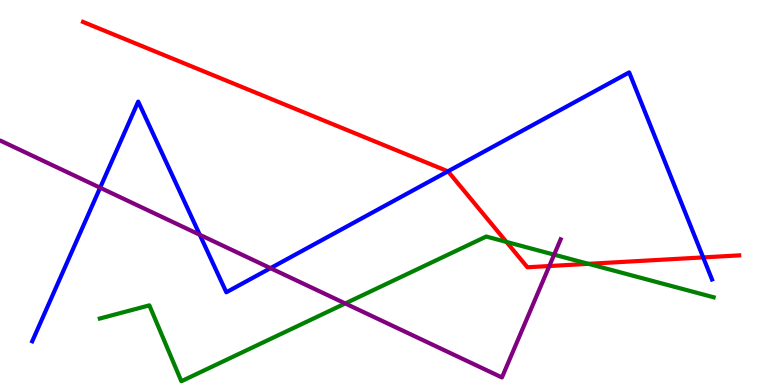[{'lines': ['blue', 'red'], 'intersections': [{'x': 5.78, 'y': 5.55}, {'x': 9.07, 'y': 3.31}]}, {'lines': ['green', 'red'], 'intersections': [{'x': 6.53, 'y': 3.72}, {'x': 7.59, 'y': 3.15}]}, {'lines': ['purple', 'red'], 'intersections': [{'x': 7.09, 'y': 3.09}]}, {'lines': ['blue', 'green'], 'intersections': []}, {'lines': ['blue', 'purple'], 'intersections': [{'x': 1.29, 'y': 5.12}, {'x': 2.58, 'y': 3.9}, {'x': 3.49, 'y': 3.03}]}, {'lines': ['green', 'purple'], 'intersections': [{'x': 4.45, 'y': 2.12}, {'x': 7.15, 'y': 3.39}]}]